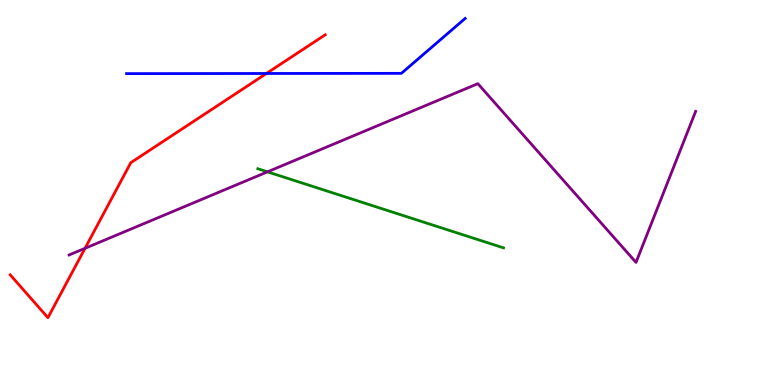[{'lines': ['blue', 'red'], 'intersections': [{'x': 3.44, 'y': 8.09}]}, {'lines': ['green', 'red'], 'intersections': []}, {'lines': ['purple', 'red'], 'intersections': [{'x': 1.1, 'y': 3.55}]}, {'lines': ['blue', 'green'], 'intersections': []}, {'lines': ['blue', 'purple'], 'intersections': []}, {'lines': ['green', 'purple'], 'intersections': [{'x': 3.45, 'y': 5.54}]}]